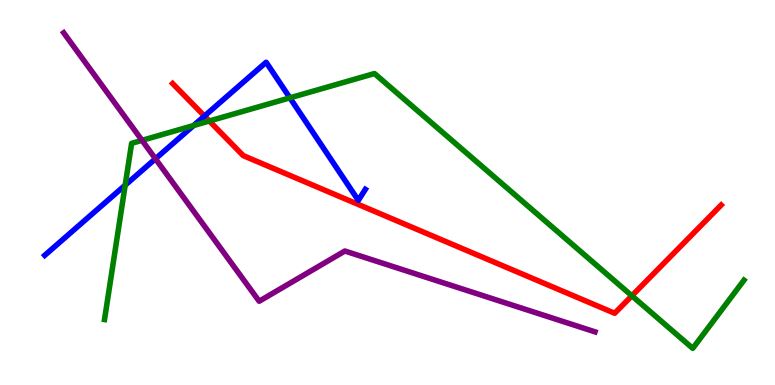[{'lines': ['blue', 'red'], 'intersections': [{'x': 2.64, 'y': 6.99}]}, {'lines': ['green', 'red'], 'intersections': [{'x': 2.7, 'y': 6.86}, {'x': 8.15, 'y': 2.32}]}, {'lines': ['purple', 'red'], 'intersections': []}, {'lines': ['blue', 'green'], 'intersections': [{'x': 1.62, 'y': 5.19}, {'x': 2.5, 'y': 6.74}, {'x': 3.74, 'y': 7.46}]}, {'lines': ['blue', 'purple'], 'intersections': [{'x': 2.01, 'y': 5.88}]}, {'lines': ['green', 'purple'], 'intersections': [{'x': 1.83, 'y': 6.35}]}]